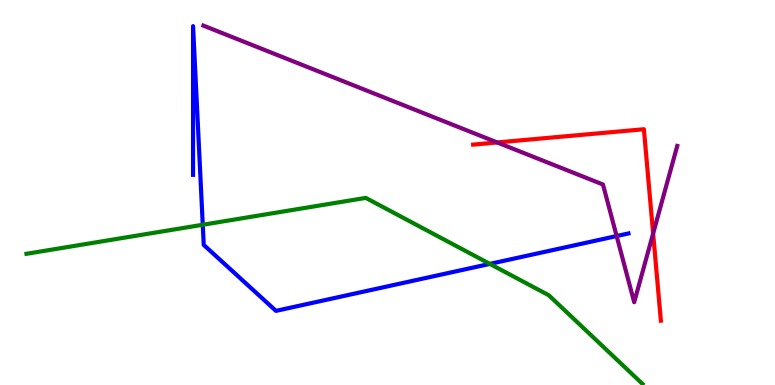[{'lines': ['blue', 'red'], 'intersections': []}, {'lines': ['green', 'red'], 'intersections': []}, {'lines': ['purple', 'red'], 'intersections': [{'x': 6.42, 'y': 6.3}, {'x': 8.43, 'y': 3.94}]}, {'lines': ['blue', 'green'], 'intersections': [{'x': 2.62, 'y': 4.16}, {'x': 6.32, 'y': 3.15}]}, {'lines': ['blue', 'purple'], 'intersections': [{'x': 7.96, 'y': 3.87}]}, {'lines': ['green', 'purple'], 'intersections': []}]